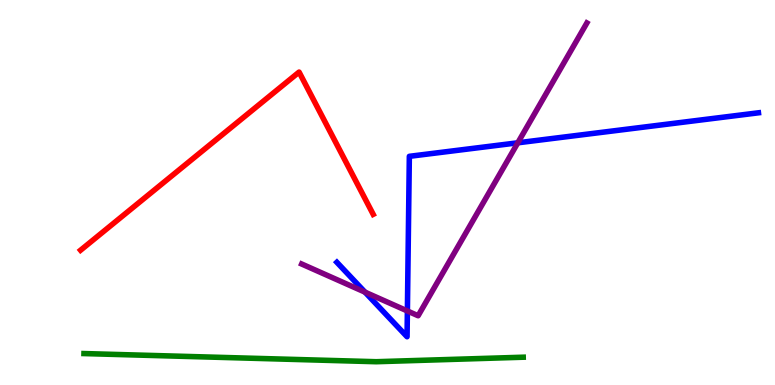[{'lines': ['blue', 'red'], 'intersections': []}, {'lines': ['green', 'red'], 'intersections': []}, {'lines': ['purple', 'red'], 'intersections': []}, {'lines': ['blue', 'green'], 'intersections': []}, {'lines': ['blue', 'purple'], 'intersections': [{'x': 4.71, 'y': 2.41}, {'x': 5.26, 'y': 1.92}, {'x': 6.68, 'y': 6.29}]}, {'lines': ['green', 'purple'], 'intersections': []}]